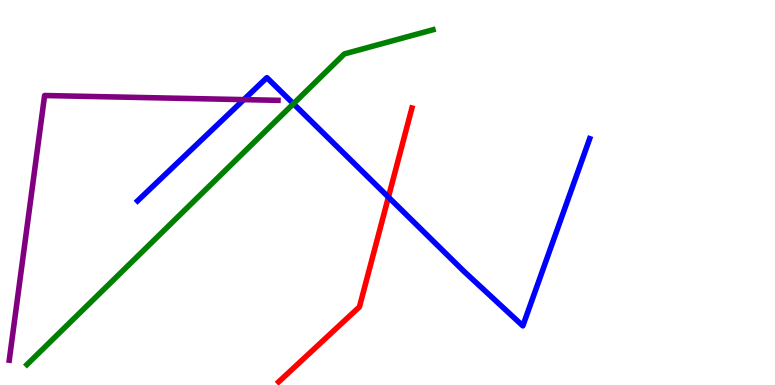[{'lines': ['blue', 'red'], 'intersections': [{'x': 5.01, 'y': 4.88}]}, {'lines': ['green', 'red'], 'intersections': []}, {'lines': ['purple', 'red'], 'intersections': []}, {'lines': ['blue', 'green'], 'intersections': [{'x': 3.79, 'y': 7.31}]}, {'lines': ['blue', 'purple'], 'intersections': [{'x': 3.15, 'y': 7.41}]}, {'lines': ['green', 'purple'], 'intersections': []}]